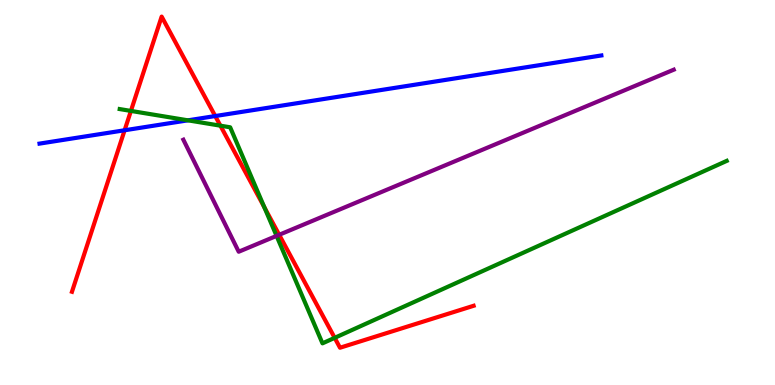[{'lines': ['blue', 'red'], 'intersections': [{'x': 1.61, 'y': 6.62}, {'x': 2.78, 'y': 6.99}]}, {'lines': ['green', 'red'], 'intersections': [{'x': 1.69, 'y': 7.12}, {'x': 2.84, 'y': 6.74}, {'x': 3.41, 'y': 4.62}, {'x': 4.32, 'y': 1.22}]}, {'lines': ['purple', 'red'], 'intersections': [{'x': 3.6, 'y': 3.9}]}, {'lines': ['blue', 'green'], 'intersections': [{'x': 2.43, 'y': 6.87}]}, {'lines': ['blue', 'purple'], 'intersections': []}, {'lines': ['green', 'purple'], 'intersections': [{'x': 3.57, 'y': 3.87}]}]